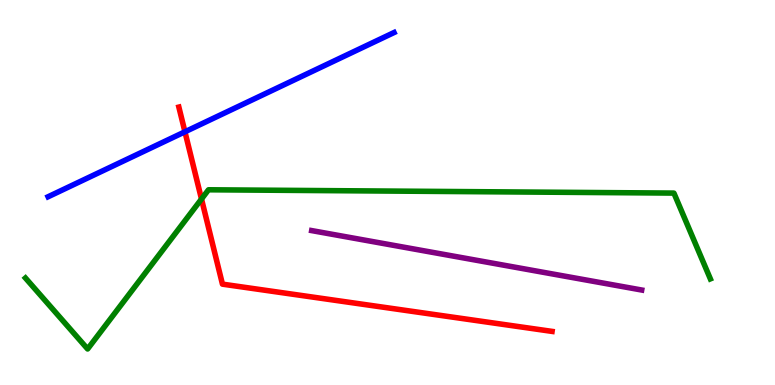[{'lines': ['blue', 'red'], 'intersections': [{'x': 2.39, 'y': 6.58}]}, {'lines': ['green', 'red'], 'intersections': [{'x': 2.6, 'y': 4.83}]}, {'lines': ['purple', 'red'], 'intersections': []}, {'lines': ['blue', 'green'], 'intersections': []}, {'lines': ['blue', 'purple'], 'intersections': []}, {'lines': ['green', 'purple'], 'intersections': []}]